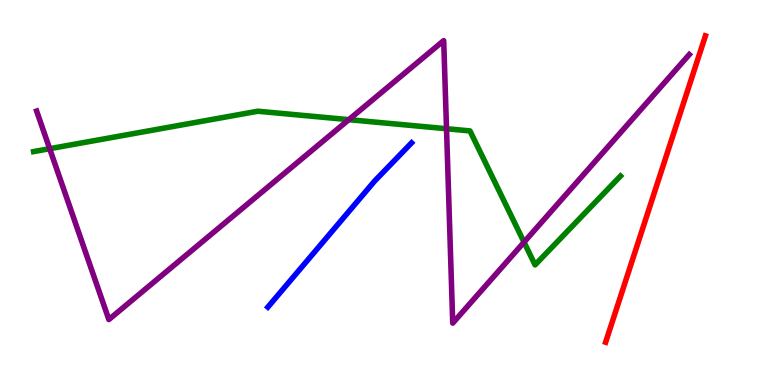[{'lines': ['blue', 'red'], 'intersections': []}, {'lines': ['green', 'red'], 'intersections': []}, {'lines': ['purple', 'red'], 'intersections': []}, {'lines': ['blue', 'green'], 'intersections': []}, {'lines': ['blue', 'purple'], 'intersections': []}, {'lines': ['green', 'purple'], 'intersections': [{'x': 0.641, 'y': 6.14}, {'x': 4.5, 'y': 6.89}, {'x': 5.76, 'y': 6.66}, {'x': 6.76, 'y': 3.71}]}]